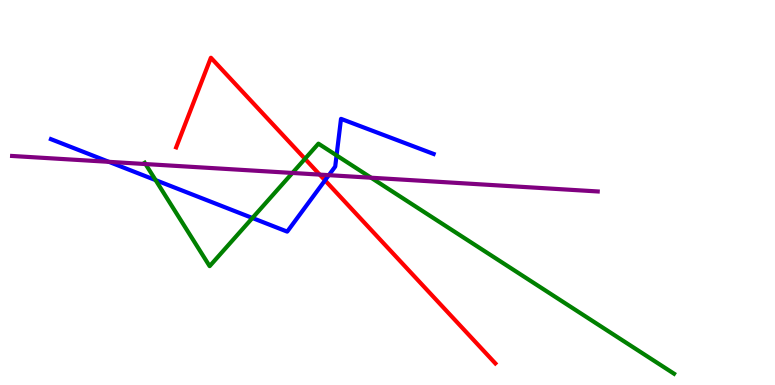[{'lines': ['blue', 'red'], 'intersections': [{'x': 4.19, 'y': 5.32}]}, {'lines': ['green', 'red'], 'intersections': [{'x': 3.94, 'y': 5.87}]}, {'lines': ['purple', 'red'], 'intersections': [{'x': 4.12, 'y': 5.46}]}, {'lines': ['blue', 'green'], 'intersections': [{'x': 2.01, 'y': 5.32}, {'x': 3.26, 'y': 4.34}, {'x': 4.34, 'y': 5.96}]}, {'lines': ['blue', 'purple'], 'intersections': [{'x': 1.4, 'y': 5.8}, {'x': 4.24, 'y': 5.45}]}, {'lines': ['green', 'purple'], 'intersections': [{'x': 1.88, 'y': 5.74}, {'x': 3.77, 'y': 5.51}, {'x': 4.79, 'y': 5.38}]}]